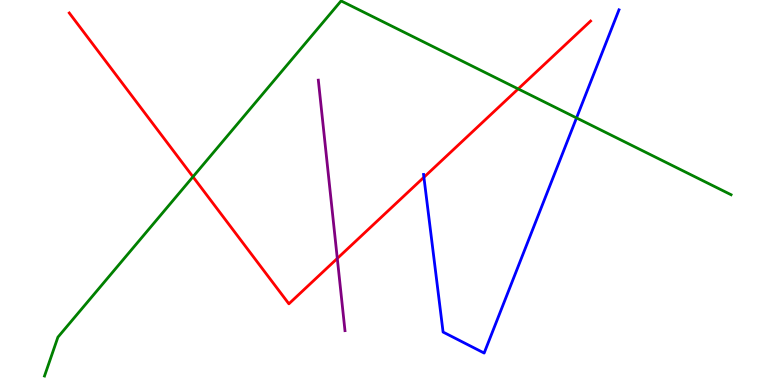[{'lines': ['blue', 'red'], 'intersections': [{'x': 5.47, 'y': 5.4}]}, {'lines': ['green', 'red'], 'intersections': [{'x': 2.49, 'y': 5.41}, {'x': 6.69, 'y': 7.69}]}, {'lines': ['purple', 'red'], 'intersections': [{'x': 4.35, 'y': 3.29}]}, {'lines': ['blue', 'green'], 'intersections': [{'x': 7.44, 'y': 6.94}]}, {'lines': ['blue', 'purple'], 'intersections': []}, {'lines': ['green', 'purple'], 'intersections': []}]